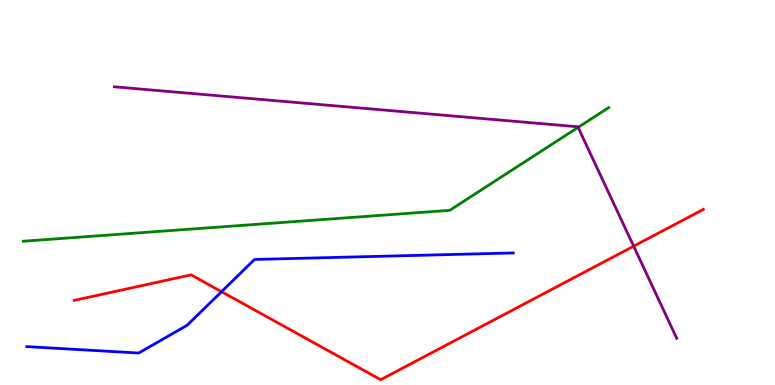[{'lines': ['blue', 'red'], 'intersections': [{'x': 2.86, 'y': 2.42}]}, {'lines': ['green', 'red'], 'intersections': []}, {'lines': ['purple', 'red'], 'intersections': [{'x': 8.18, 'y': 3.61}]}, {'lines': ['blue', 'green'], 'intersections': []}, {'lines': ['blue', 'purple'], 'intersections': []}, {'lines': ['green', 'purple'], 'intersections': [{'x': 7.46, 'y': 6.69}]}]